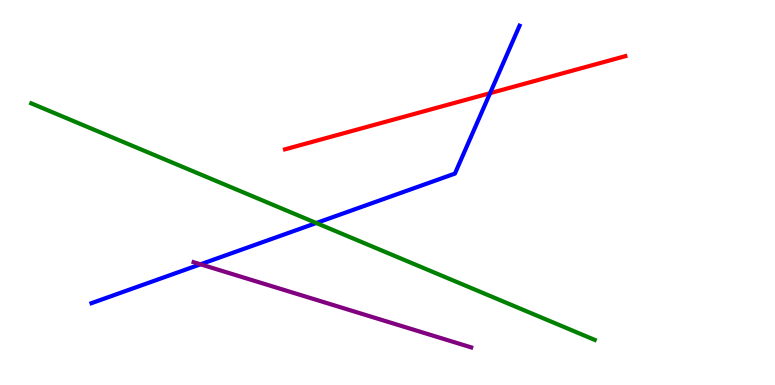[{'lines': ['blue', 'red'], 'intersections': [{'x': 6.32, 'y': 7.58}]}, {'lines': ['green', 'red'], 'intersections': []}, {'lines': ['purple', 'red'], 'intersections': []}, {'lines': ['blue', 'green'], 'intersections': [{'x': 4.08, 'y': 4.21}]}, {'lines': ['blue', 'purple'], 'intersections': [{'x': 2.59, 'y': 3.13}]}, {'lines': ['green', 'purple'], 'intersections': []}]